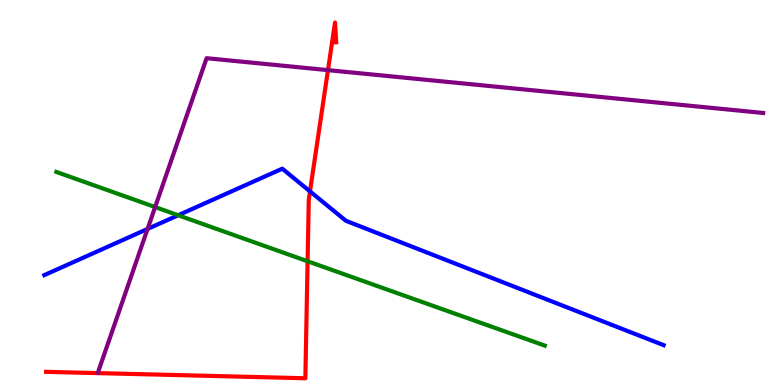[{'lines': ['blue', 'red'], 'intersections': [{'x': 4.0, 'y': 5.03}]}, {'lines': ['green', 'red'], 'intersections': [{'x': 3.97, 'y': 3.21}]}, {'lines': ['purple', 'red'], 'intersections': [{'x': 4.23, 'y': 8.18}]}, {'lines': ['blue', 'green'], 'intersections': [{'x': 2.3, 'y': 4.41}]}, {'lines': ['blue', 'purple'], 'intersections': [{'x': 1.9, 'y': 4.05}]}, {'lines': ['green', 'purple'], 'intersections': [{'x': 2.0, 'y': 4.62}]}]